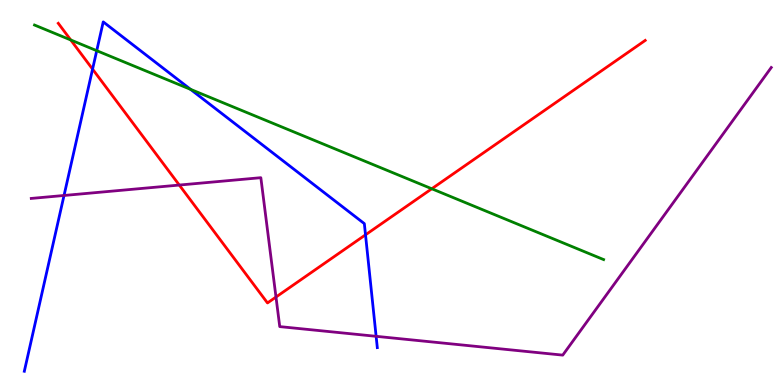[{'lines': ['blue', 'red'], 'intersections': [{'x': 1.19, 'y': 8.2}, {'x': 4.72, 'y': 3.9}]}, {'lines': ['green', 'red'], 'intersections': [{'x': 0.913, 'y': 8.96}, {'x': 5.57, 'y': 5.1}]}, {'lines': ['purple', 'red'], 'intersections': [{'x': 2.31, 'y': 5.19}, {'x': 3.56, 'y': 2.28}]}, {'lines': ['blue', 'green'], 'intersections': [{'x': 1.25, 'y': 8.68}, {'x': 2.46, 'y': 7.68}]}, {'lines': ['blue', 'purple'], 'intersections': [{'x': 0.826, 'y': 4.92}, {'x': 4.85, 'y': 1.26}]}, {'lines': ['green', 'purple'], 'intersections': []}]